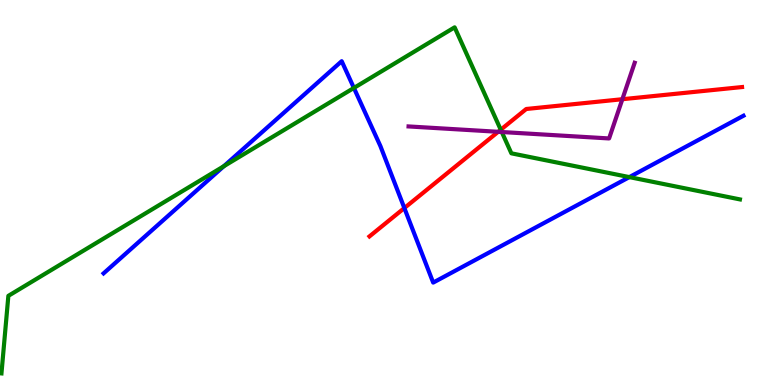[{'lines': ['blue', 'red'], 'intersections': [{'x': 5.22, 'y': 4.6}]}, {'lines': ['green', 'red'], 'intersections': [{'x': 6.46, 'y': 6.63}]}, {'lines': ['purple', 'red'], 'intersections': [{'x': 6.43, 'y': 6.58}, {'x': 8.03, 'y': 7.42}]}, {'lines': ['blue', 'green'], 'intersections': [{'x': 2.89, 'y': 5.68}, {'x': 4.57, 'y': 7.72}, {'x': 8.12, 'y': 5.4}]}, {'lines': ['blue', 'purple'], 'intersections': []}, {'lines': ['green', 'purple'], 'intersections': [{'x': 6.47, 'y': 6.57}]}]